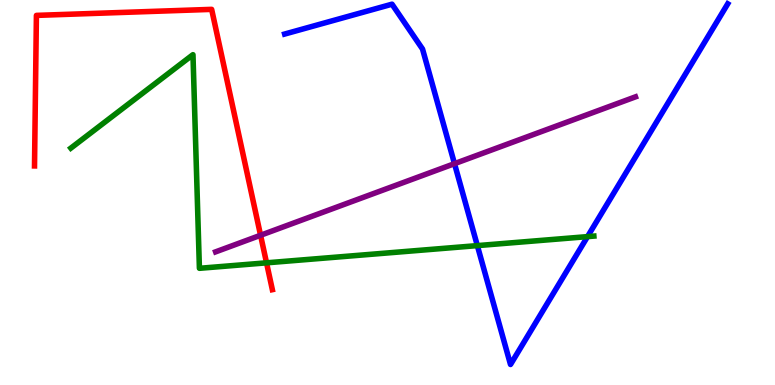[{'lines': ['blue', 'red'], 'intersections': []}, {'lines': ['green', 'red'], 'intersections': [{'x': 3.44, 'y': 3.17}]}, {'lines': ['purple', 'red'], 'intersections': [{'x': 3.36, 'y': 3.89}]}, {'lines': ['blue', 'green'], 'intersections': [{'x': 6.16, 'y': 3.62}, {'x': 7.58, 'y': 3.85}]}, {'lines': ['blue', 'purple'], 'intersections': [{'x': 5.86, 'y': 5.75}]}, {'lines': ['green', 'purple'], 'intersections': []}]